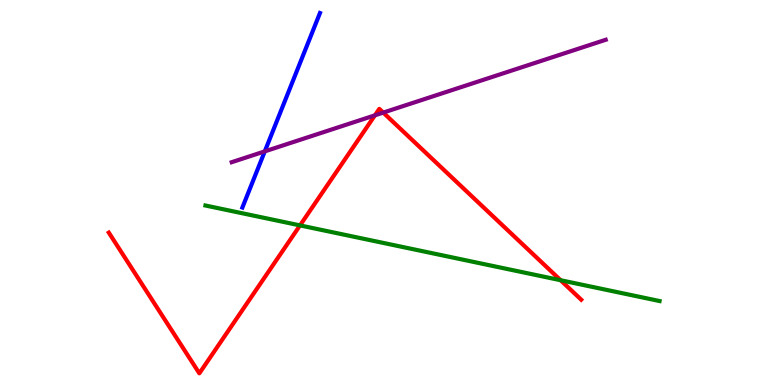[{'lines': ['blue', 'red'], 'intersections': []}, {'lines': ['green', 'red'], 'intersections': [{'x': 3.87, 'y': 4.15}, {'x': 7.23, 'y': 2.72}]}, {'lines': ['purple', 'red'], 'intersections': [{'x': 4.84, 'y': 7.0}, {'x': 4.95, 'y': 7.08}]}, {'lines': ['blue', 'green'], 'intersections': []}, {'lines': ['blue', 'purple'], 'intersections': [{'x': 3.42, 'y': 6.07}]}, {'lines': ['green', 'purple'], 'intersections': []}]